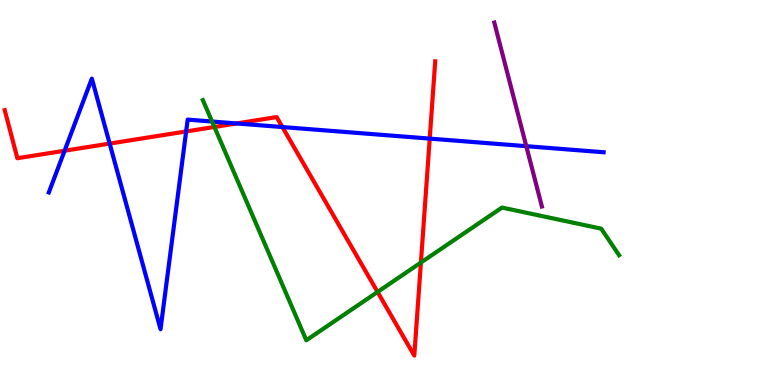[{'lines': ['blue', 'red'], 'intersections': [{'x': 0.834, 'y': 6.08}, {'x': 1.41, 'y': 6.27}, {'x': 2.4, 'y': 6.59}, {'x': 3.05, 'y': 6.79}, {'x': 3.64, 'y': 6.7}, {'x': 5.54, 'y': 6.4}]}, {'lines': ['green', 'red'], 'intersections': [{'x': 2.77, 'y': 6.7}, {'x': 4.87, 'y': 2.42}, {'x': 5.43, 'y': 3.18}]}, {'lines': ['purple', 'red'], 'intersections': []}, {'lines': ['blue', 'green'], 'intersections': [{'x': 2.74, 'y': 6.84}]}, {'lines': ['blue', 'purple'], 'intersections': [{'x': 6.79, 'y': 6.2}]}, {'lines': ['green', 'purple'], 'intersections': []}]